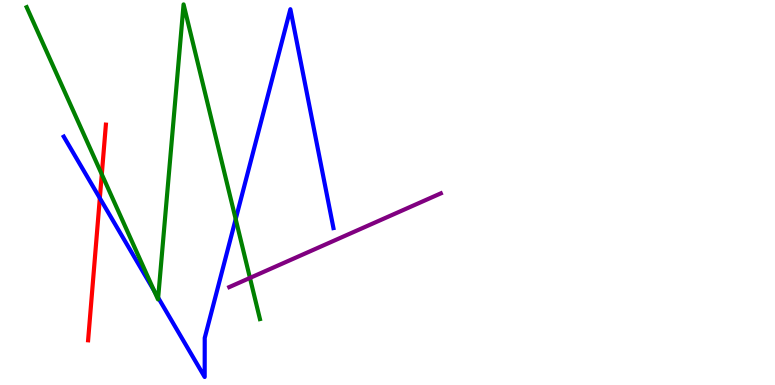[{'lines': ['blue', 'red'], 'intersections': [{'x': 1.29, 'y': 4.85}]}, {'lines': ['green', 'red'], 'intersections': [{'x': 1.31, 'y': 5.47}]}, {'lines': ['purple', 'red'], 'intersections': []}, {'lines': ['blue', 'green'], 'intersections': [{'x': 1.99, 'y': 2.45}, {'x': 2.04, 'y': 2.27}, {'x': 3.04, 'y': 4.31}]}, {'lines': ['blue', 'purple'], 'intersections': []}, {'lines': ['green', 'purple'], 'intersections': [{'x': 3.23, 'y': 2.78}]}]